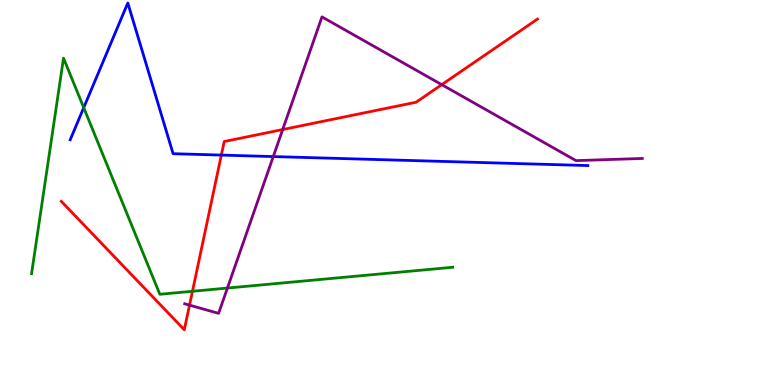[{'lines': ['blue', 'red'], 'intersections': [{'x': 2.86, 'y': 5.97}]}, {'lines': ['green', 'red'], 'intersections': [{'x': 2.48, 'y': 2.43}]}, {'lines': ['purple', 'red'], 'intersections': [{'x': 2.45, 'y': 2.07}, {'x': 3.65, 'y': 6.64}, {'x': 5.7, 'y': 7.8}]}, {'lines': ['blue', 'green'], 'intersections': [{'x': 1.08, 'y': 7.2}]}, {'lines': ['blue', 'purple'], 'intersections': [{'x': 3.53, 'y': 5.93}]}, {'lines': ['green', 'purple'], 'intersections': [{'x': 2.93, 'y': 2.52}]}]